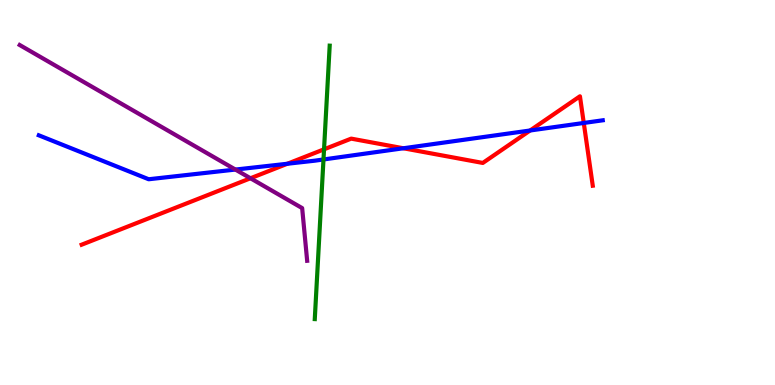[{'lines': ['blue', 'red'], 'intersections': [{'x': 3.71, 'y': 5.75}, {'x': 5.2, 'y': 6.15}, {'x': 6.84, 'y': 6.61}, {'x': 7.53, 'y': 6.81}]}, {'lines': ['green', 'red'], 'intersections': [{'x': 4.18, 'y': 6.12}]}, {'lines': ['purple', 'red'], 'intersections': [{'x': 3.23, 'y': 5.37}]}, {'lines': ['blue', 'green'], 'intersections': [{'x': 4.17, 'y': 5.86}]}, {'lines': ['blue', 'purple'], 'intersections': [{'x': 3.04, 'y': 5.6}]}, {'lines': ['green', 'purple'], 'intersections': []}]